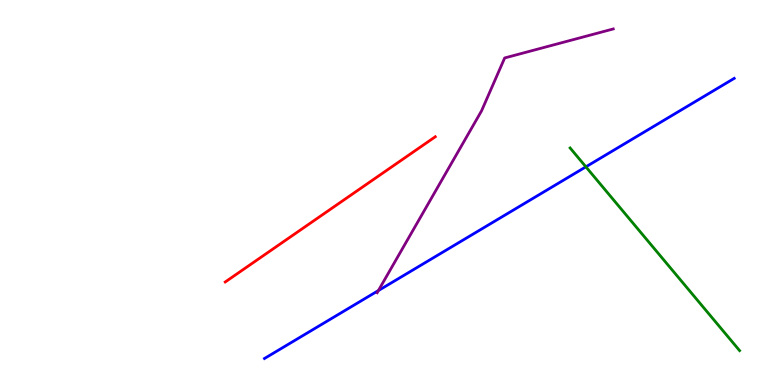[{'lines': ['blue', 'red'], 'intersections': []}, {'lines': ['green', 'red'], 'intersections': []}, {'lines': ['purple', 'red'], 'intersections': []}, {'lines': ['blue', 'green'], 'intersections': [{'x': 7.56, 'y': 5.67}]}, {'lines': ['blue', 'purple'], 'intersections': [{'x': 4.88, 'y': 2.45}]}, {'lines': ['green', 'purple'], 'intersections': []}]